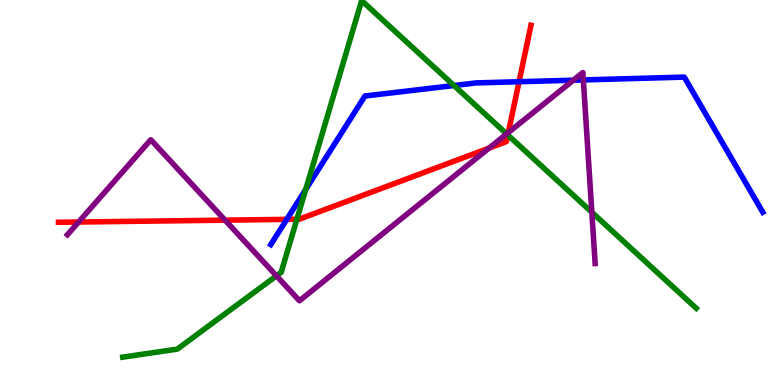[{'lines': ['blue', 'red'], 'intersections': [{'x': 3.7, 'y': 4.3}, {'x': 6.7, 'y': 7.88}]}, {'lines': ['green', 'red'], 'intersections': [{'x': 3.83, 'y': 4.31}, {'x': 6.55, 'y': 6.49}]}, {'lines': ['purple', 'red'], 'intersections': [{'x': 1.01, 'y': 4.23}, {'x': 2.9, 'y': 4.28}, {'x': 6.31, 'y': 6.15}, {'x': 6.56, 'y': 6.56}]}, {'lines': ['blue', 'green'], 'intersections': [{'x': 3.94, 'y': 5.08}, {'x': 5.86, 'y': 7.78}]}, {'lines': ['blue', 'purple'], 'intersections': [{'x': 7.4, 'y': 7.92}, {'x': 7.53, 'y': 7.92}]}, {'lines': ['green', 'purple'], 'intersections': [{'x': 3.57, 'y': 2.84}, {'x': 6.54, 'y': 6.52}, {'x': 7.64, 'y': 4.49}]}]